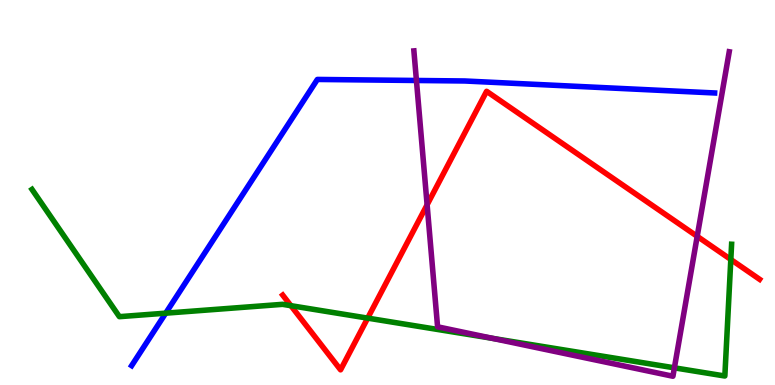[{'lines': ['blue', 'red'], 'intersections': []}, {'lines': ['green', 'red'], 'intersections': [{'x': 3.75, 'y': 2.06}, {'x': 4.74, 'y': 1.74}, {'x': 9.43, 'y': 3.26}]}, {'lines': ['purple', 'red'], 'intersections': [{'x': 5.51, 'y': 4.68}, {'x': 9.0, 'y': 3.86}]}, {'lines': ['blue', 'green'], 'intersections': [{'x': 2.14, 'y': 1.87}]}, {'lines': ['blue', 'purple'], 'intersections': [{'x': 5.37, 'y': 7.91}]}, {'lines': ['green', 'purple'], 'intersections': [{'x': 6.36, 'y': 1.21}, {'x': 8.7, 'y': 0.446}]}]